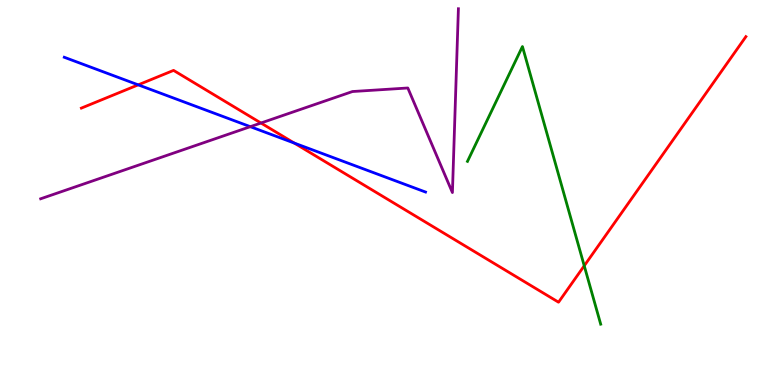[{'lines': ['blue', 'red'], 'intersections': [{'x': 1.78, 'y': 7.8}, {'x': 3.8, 'y': 6.28}]}, {'lines': ['green', 'red'], 'intersections': [{'x': 7.54, 'y': 3.1}]}, {'lines': ['purple', 'red'], 'intersections': [{'x': 3.37, 'y': 6.8}]}, {'lines': ['blue', 'green'], 'intersections': []}, {'lines': ['blue', 'purple'], 'intersections': [{'x': 3.23, 'y': 6.71}]}, {'lines': ['green', 'purple'], 'intersections': []}]